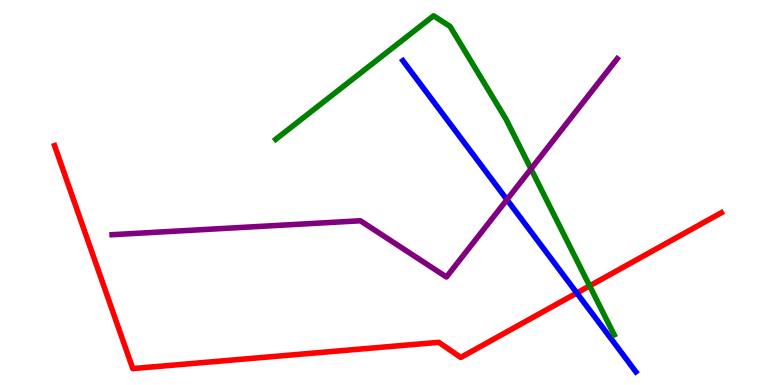[{'lines': ['blue', 'red'], 'intersections': [{'x': 7.44, 'y': 2.39}]}, {'lines': ['green', 'red'], 'intersections': [{'x': 7.61, 'y': 2.57}]}, {'lines': ['purple', 'red'], 'intersections': []}, {'lines': ['blue', 'green'], 'intersections': []}, {'lines': ['blue', 'purple'], 'intersections': [{'x': 6.54, 'y': 4.81}]}, {'lines': ['green', 'purple'], 'intersections': [{'x': 6.85, 'y': 5.61}]}]